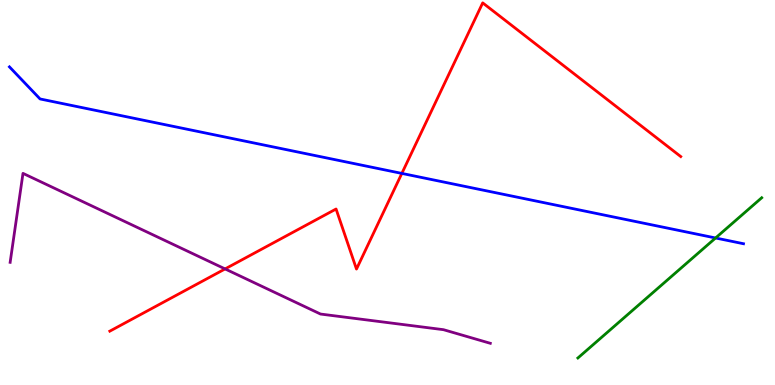[{'lines': ['blue', 'red'], 'intersections': [{'x': 5.19, 'y': 5.5}]}, {'lines': ['green', 'red'], 'intersections': []}, {'lines': ['purple', 'red'], 'intersections': [{'x': 2.9, 'y': 3.01}]}, {'lines': ['blue', 'green'], 'intersections': [{'x': 9.23, 'y': 3.82}]}, {'lines': ['blue', 'purple'], 'intersections': []}, {'lines': ['green', 'purple'], 'intersections': []}]